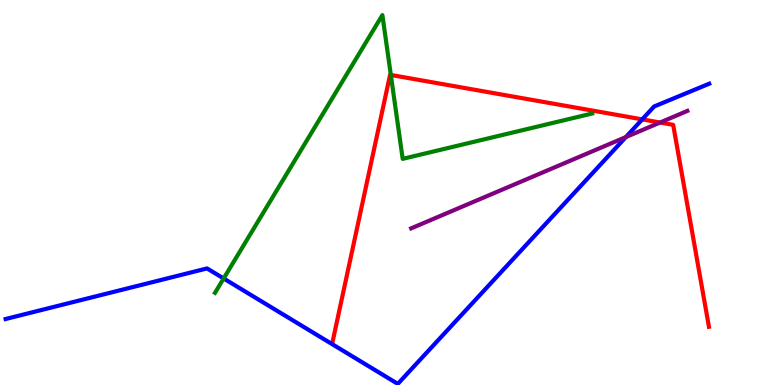[{'lines': ['blue', 'red'], 'intersections': [{'x': 8.29, 'y': 6.9}]}, {'lines': ['green', 'red'], 'intersections': [{'x': 5.04, 'y': 8.05}]}, {'lines': ['purple', 'red'], 'intersections': [{'x': 8.52, 'y': 6.82}]}, {'lines': ['blue', 'green'], 'intersections': [{'x': 2.89, 'y': 2.77}]}, {'lines': ['blue', 'purple'], 'intersections': [{'x': 8.08, 'y': 6.44}]}, {'lines': ['green', 'purple'], 'intersections': []}]